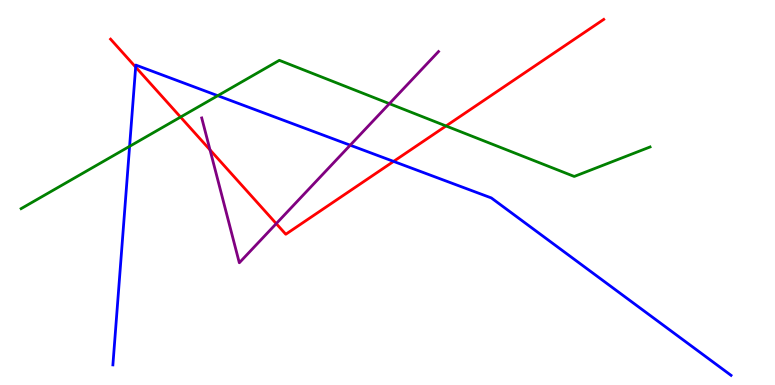[{'lines': ['blue', 'red'], 'intersections': [{'x': 1.75, 'y': 8.26}, {'x': 5.08, 'y': 5.81}]}, {'lines': ['green', 'red'], 'intersections': [{'x': 2.33, 'y': 6.96}, {'x': 5.76, 'y': 6.73}]}, {'lines': ['purple', 'red'], 'intersections': [{'x': 2.71, 'y': 6.11}, {'x': 3.56, 'y': 4.19}]}, {'lines': ['blue', 'green'], 'intersections': [{'x': 1.67, 'y': 6.2}, {'x': 2.81, 'y': 7.51}]}, {'lines': ['blue', 'purple'], 'intersections': [{'x': 4.52, 'y': 6.23}]}, {'lines': ['green', 'purple'], 'intersections': [{'x': 5.02, 'y': 7.31}]}]